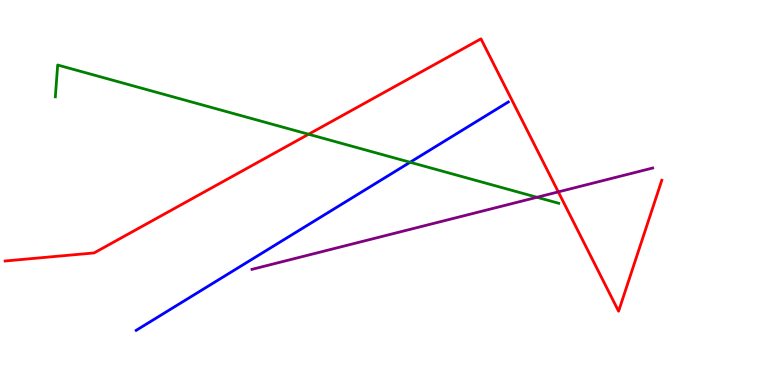[{'lines': ['blue', 'red'], 'intersections': []}, {'lines': ['green', 'red'], 'intersections': [{'x': 3.98, 'y': 6.51}]}, {'lines': ['purple', 'red'], 'intersections': [{'x': 7.2, 'y': 5.02}]}, {'lines': ['blue', 'green'], 'intersections': [{'x': 5.29, 'y': 5.79}]}, {'lines': ['blue', 'purple'], 'intersections': []}, {'lines': ['green', 'purple'], 'intersections': [{'x': 6.93, 'y': 4.88}]}]